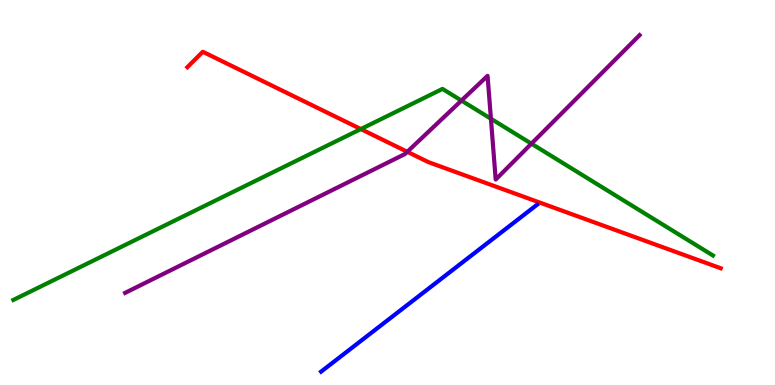[{'lines': ['blue', 'red'], 'intersections': []}, {'lines': ['green', 'red'], 'intersections': [{'x': 4.66, 'y': 6.65}]}, {'lines': ['purple', 'red'], 'intersections': [{'x': 5.26, 'y': 6.06}]}, {'lines': ['blue', 'green'], 'intersections': []}, {'lines': ['blue', 'purple'], 'intersections': []}, {'lines': ['green', 'purple'], 'intersections': [{'x': 5.95, 'y': 7.39}, {'x': 6.33, 'y': 6.92}, {'x': 6.86, 'y': 6.27}]}]